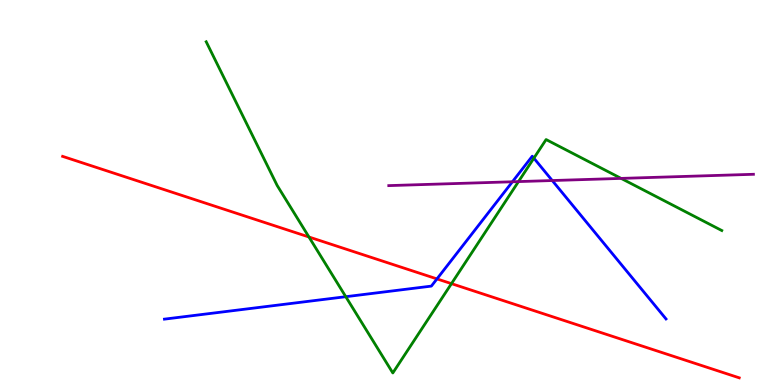[{'lines': ['blue', 'red'], 'intersections': [{'x': 5.64, 'y': 2.76}]}, {'lines': ['green', 'red'], 'intersections': [{'x': 3.99, 'y': 3.84}, {'x': 5.83, 'y': 2.63}]}, {'lines': ['purple', 'red'], 'intersections': []}, {'lines': ['blue', 'green'], 'intersections': [{'x': 4.46, 'y': 2.29}, {'x': 6.89, 'y': 5.89}]}, {'lines': ['blue', 'purple'], 'intersections': [{'x': 6.61, 'y': 5.28}, {'x': 7.13, 'y': 5.31}]}, {'lines': ['green', 'purple'], 'intersections': [{'x': 6.69, 'y': 5.28}, {'x': 8.01, 'y': 5.37}]}]